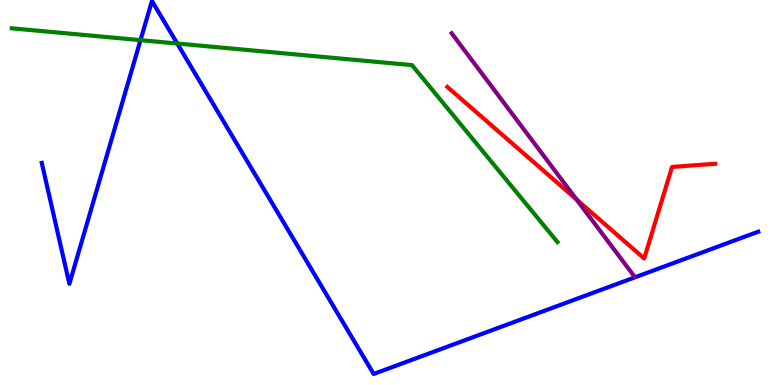[{'lines': ['blue', 'red'], 'intersections': []}, {'lines': ['green', 'red'], 'intersections': []}, {'lines': ['purple', 'red'], 'intersections': [{'x': 7.44, 'y': 4.82}]}, {'lines': ['blue', 'green'], 'intersections': [{'x': 1.81, 'y': 8.96}, {'x': 2.29, 'y': 8.87}]}, {'lines': ['blue', 'purple'], 'intersections': []}, {'lines': ['green', 'purple'], 'intersections': []}]